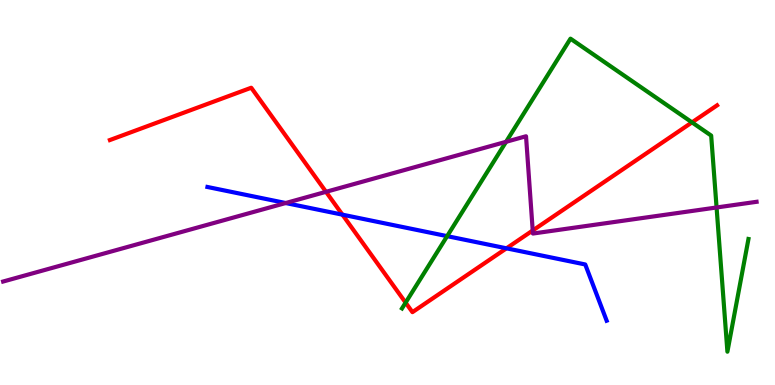[{'lines': ['blue', 'red'], 'intersections': [{'x': 4.42, 'y': 4.42}, {'x': 6.54, 'y': 3.55}]}, {'lines': ['green', 'red'], 'intersections': [{'x': 5.23, 'y': 2.14}, {'x': 8.93, 'y': 6.82}]}, {'lines': ['purple', 'red'], 'intersections': [{'x': 4.21, 'y': 5.02}, {'x': 6.87, 'y': 4.01}]}, {'lines': ['blue', 'green'], 'intersections': [{'x': 5.77, 'y': 3.87}]}, {'lines': ['blue', 'purple'], 'intersections': [{'x': 3.69, 'y': 4.73}]}, {'lines': ['green', 'purple'], 'intersections': [{'x': 6.53, 'y': 6.32}, {'x': 9.25, 'y': 4.61}]}]